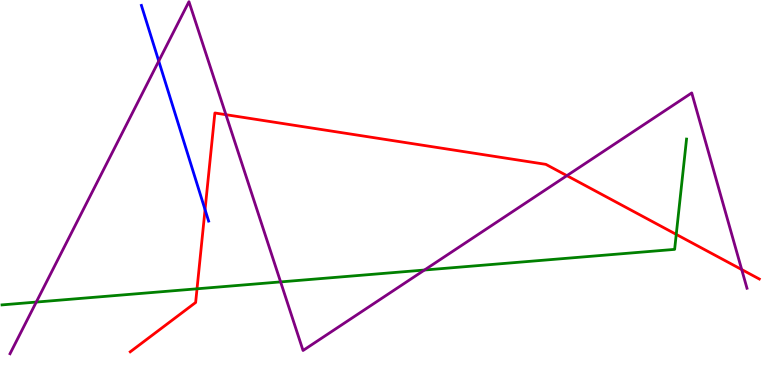[{'lines': ['blue', 'red'], 'intersections': [{'x': 2.65, 'y': 4.55}]}, {'lines': ['green', 'red'], 'intersections': [{'x': 2.54, 'y': 2.5}, {'x': 8.73, 'y': 3.91}]}, {'lines': ['purple', 'red'], 'intersections': [{'x': 2.92, 'y': 7.02}, {'x': 7.31, 'y': 5.44}, {'x': 9.57, 'y': 3.0}]}, {'lines': ['blue', 'green'], 'intersections': []}, {'lines': ['blue', 'purple'], 'intersections': [{'x': 2.05, 'y': 8.41}]}, {'lines': ['green', 'purple'], 'intersections': [{'x': 0.468, 'y': 2.15}, {'x': 3.62, 'y': 2.68}, {'x': 5.48, 'y': 2.99}]}]